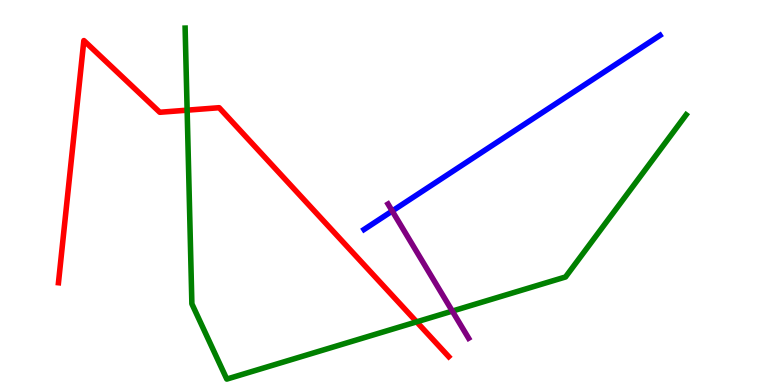[{'lines': ['blue', 'red'], 'intersections': []}, {'lines': ['green', 'red'], 'intersections': [{'x': 2.41, 'y': 7.14}, {'x': 5.38, 'y': 1.64}]}, {'lines': ['purple', 'red'], 'intersections': []}, {'lines': ['blue', 'green'], 'intersections': []}, {'lines': ['blue', 'purple'], 'intersections': [{'x': 5.06, 'y': 4.52}]}, {'lines': ['green', 'purple'], 'intersections': [{'x': 5.84, 'y': 1.92}]}]